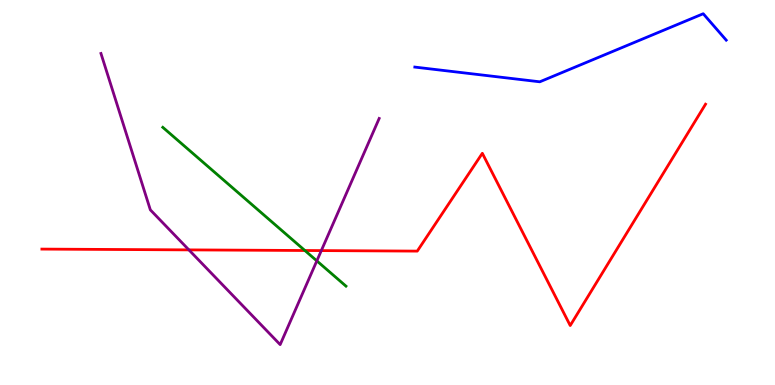[{'lines': ['blue', 'red'], 'intersections': []}, {'lines': ['green', 'red'], 'intersections': [{'x': 3.93, 'y': 3.49}]}, {'lines': ['purple', 'red'], 'intersections': [{'x': 2.44, 'y': 3.51}, {'x': 4.15, 'y': 3.49}]}, {'lines': ['blue', 'green'], 'intersections': []}, {'lines': ['blue', 'purple'], 'intersections': []}, {'lines': ['green', 'purple'], 'intersections': [{'x': 4.09, 'y': 3.22}]}]